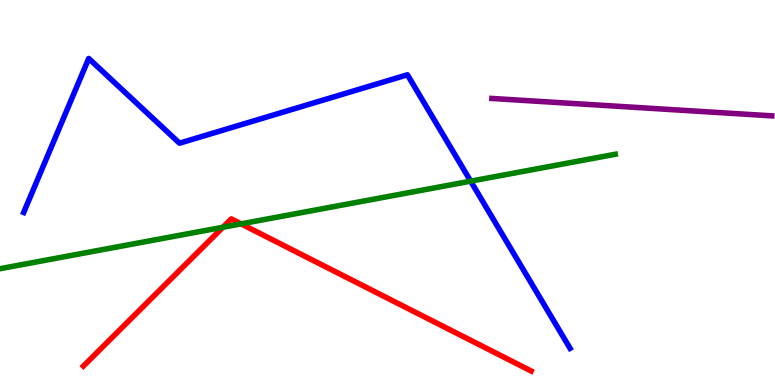[{'lines': ['blue', 'red'], 'intersections': []}, {'lines': ['green', 'red'], 'intersections': [{'x': 2.88, 'y': 4.1}, {'x': 3.11, 'y': 4.19}]}, {'lines': ['purple', 'red'], 'intersections': []}, {'lines': ['blue', 'green'], 'intersections': [{'x': 6.07, 'y': 5.29}]}, {'lines': ['blue', 'purple'], 'intersections': []}, {'lines': ['green', 'purple'], 'intersections': []}]